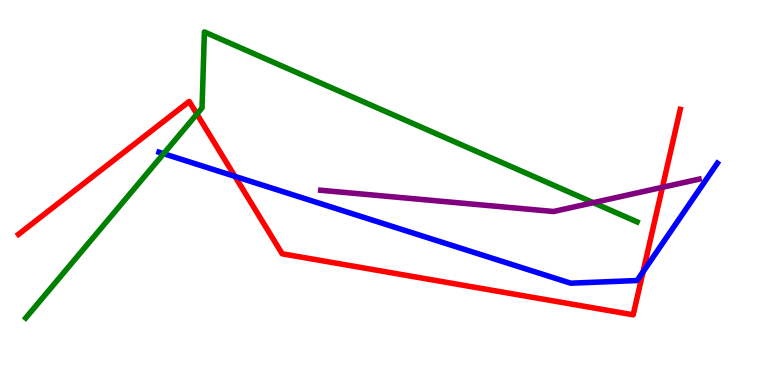[{'lines': ['blue', 'red'], 'intersections': [{'x': 3.03, 'y': 5.42}, {'x': 8.3, 'y': 2.94}]}, {'lines': ['green', 'red'], 'intersections': [{'x': 2.54, 'y': 7.04}]}, {'lines': ['purple', 'red'], 'intersections': [{'x': 8.55, 'y': 5.14}]}, {'lines': ['blue', 'green'], 'intersections': [{'x': 2.11, 'y': 6.01}]}, {'lines': ['blue', 'purple'], 'intersections': []}, {'lines': ['green', 'purple'], 'intersections': [{'x': 7.66, 'y': 4.74}]}]